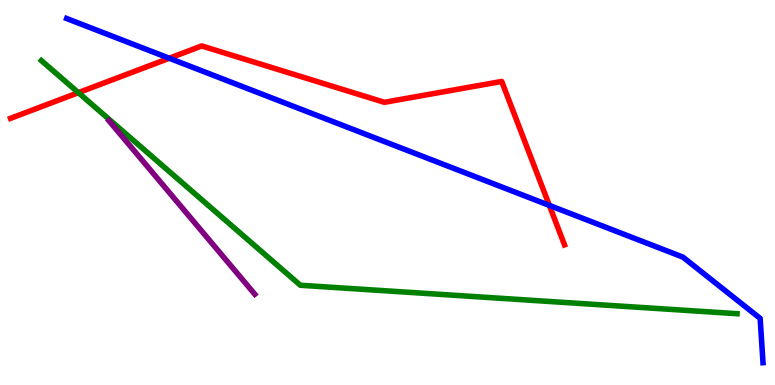[{'lines': ['blue', 'red'], 'intersections': [{'x': 2.18, 'y': 8.49}, {'x': 7.09, 'y': 4.67}]}, {'lines': ['green', 'red'], 'intersections': [{'x': 1.01, 'y': 7.59}]}, {'lines': ['purple', 'red'], 'intersections': []}, {'lines': ['blue', 'green'], 'intersections': []}, {'lines': ['blue', 'purple'], 'intersections': []}, {'lines': ['green', 'purple'], 'intersections': []}]